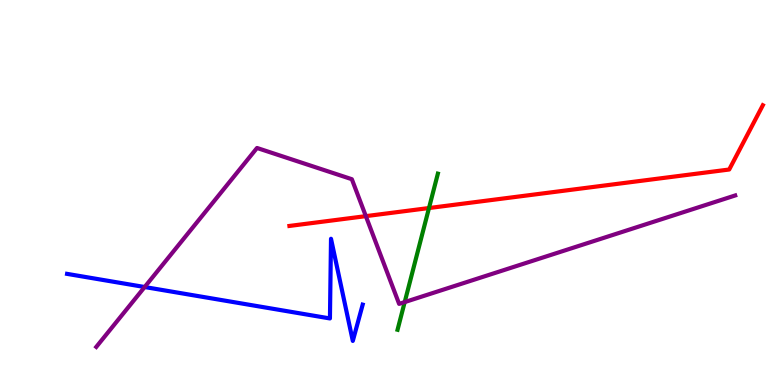[{'lines': ['blue', 'red'], 'intersections': []}, {'lines': ['green', 'red'], 'intersections': [{'x': 5.54, 'y': 4.6}]}, {'lines': ['purple', 'red'], 'intersections': [{'x': 4.72, 'y': 4.39}]}, {'lines': ['blue', 'green'], 'intersections': []}, {'lines': ['blue', 'purple'], 'intersections': [{'x': 1.87, 'y': 2.54}]}, {'lines': ['green', 'purple'], 'intersections': [{'x': 5.22, 'y': 2.15}]}]